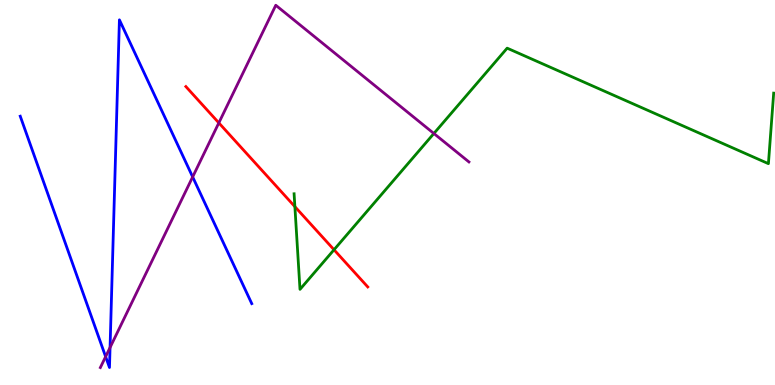[{'lines': ['blue', 'red'], 'intersections': []}, {'lines': ['green', 'red'], 'intersections': [{'x': 3.8, 'y': 4.63}, {'x': 4.31, 'y': 3.51}]}, {'lines': ['purple', 'red'], 'intersections': [{'x': 2.82, 'y': 6.81}]}, {'lines': ['blue', 'green'], 'intersections': []}, {'lines': ['blue', 'purple'], 'intersections': [{'x': 1.36, 'y': 0.736}, {'x': 1.42, 'y': 0.973}, {'x': 2.49, 'y': 5.4}]}, {'lines': ['green', 'purple'], 'intersections': [{'x': 5.6, 'y': 6.53}]}]